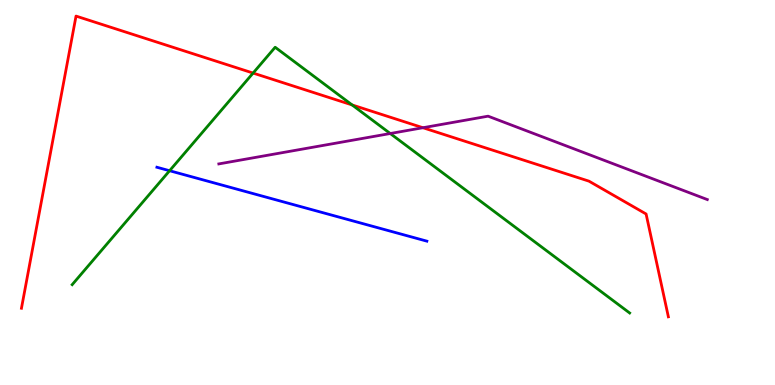[{'lines': ['blue', 'red'], 'intersections': []}, {'lines': ['green', 'red'], 'intersections': [{'x': 3.27, 'y': 8.1}, {'x': 4.54, 'y': 7.27}]}, {'lines': ['purple', 'red'], 'intersections': [{'x': 5.46, 'y': 6.68}]}, {'lines': ['blue', 'green'], 'intersections': [{'x': 2.19, 'y': 5.57}]}, {'lines': ['blue', 'purple'], 'intersections': []}, {'lines': ['green', 'purple'], 'intersections': [{'x': 5.04, 'y': 6.53}]}]